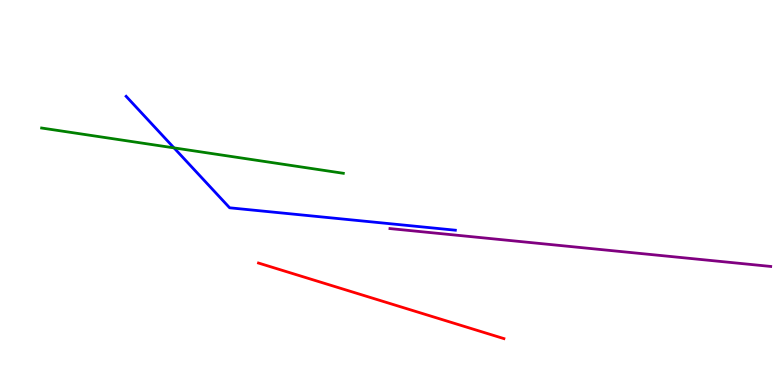[{'lines': ['blue', 'red'], 'intersections': []}, {'lines': ['green', 'red'], 'intersections': []}, {'lines': ['purple', 'red'], 'intersections': []}, {'lines': ['blue', 'green'], 'intersections': [{'x': 2.25, 'y': 6.16}]}, {'lines': ['blue', 'purple'], 'intersections': []}, {'lines': ['green', 'purple'], 'intersections': []}]